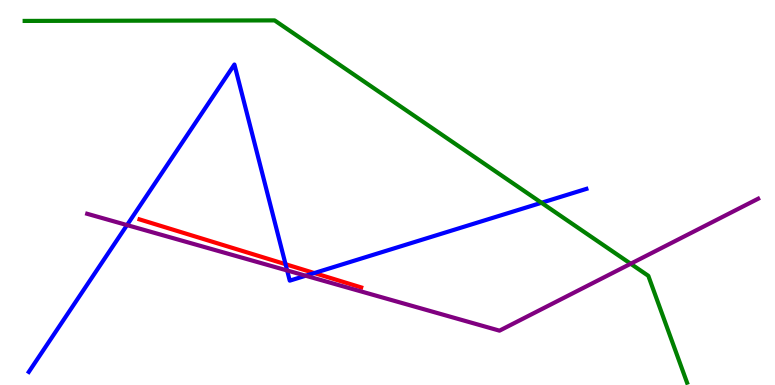[{'lines': ['blue', 'red'], 'intersections': [{'x': 3.68, 'y': 3.14}, {'x': 4.06, 'y': 2.91}]}, {'lines': ['green', 'red'], 'intersections': []}, {'lines': ['purple', 'red'], 'intersections': []}, {'lines': ['blue', 'green'], 'intersections': [{'x': 6.99, 'y': 4.73}]}, {'lines': ['blue', 'purple'], 'intersections': [{'x': 1.64, 'y': 4.15}, {'x': 3.71, 'y': 2.97}, {'x': 3.94, 'y': 2.84}]}, {'lines': ['green', 'purple'], 'intersections': [{'x': 8.14, 'y': 3.15}]}]